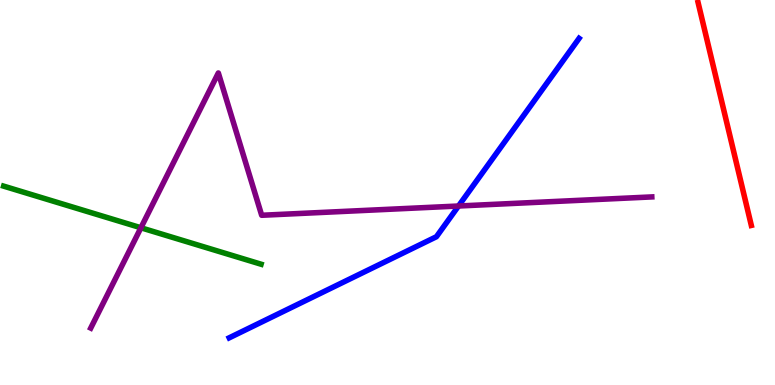[{'lines': ['blue', 'red'], 'intersections': []}, {'lines': ['green', 'red'], 'intersections': []}, {'lines': ['purple', 'red'], 'intersections': []}, {'lines': ['blue', 'green'], 'intersections': []}, {'lines': ['blue', 'purple'], 'intersections': [{'x': 5.92, 'y': 4.65}]}, {'lines': ['green', 'purple'], 'intersections': [{'x': 1.82, 'y': 4.08}]}]